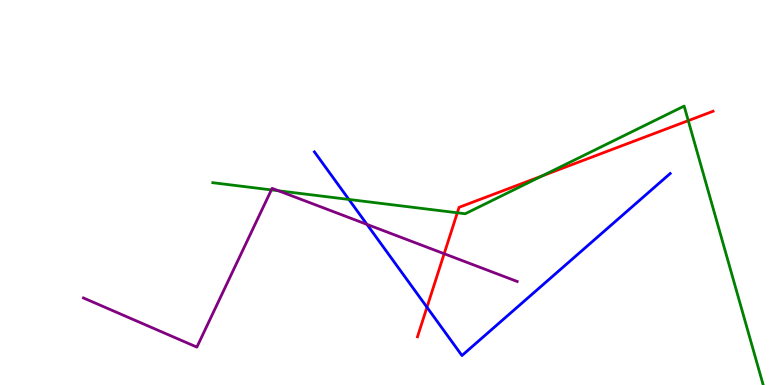[{'lines': ['blue', 'red'], 'intersections': [{'x': 5.51, 'y': 2.02}]}, {'lines': ['green', 'red'], 'intersections': [{'x': 5.9, 'y': 4.47}, {'x': 7.0, 'y': 5.43}, {'x': 8.88, 'y': 6.87}]}, {'lines': ['purple', 'red'], 'intersections': [{'x': 5.73, 'y': 3.41}]}, {'lines': ['blue', 'green'], 'intersections': [{'x': 4.5, 'y': 4.82}]}, {'lines': ['blue', 'purple'], 'intersections': [{'x': 4.73, 'y': 4.17}]}, {'lines': ['green', 'purple'], 'intersections': [{'x': 3.5, 'y': 5.07}, {'x': 3.59, 'y': 5.04}]}]